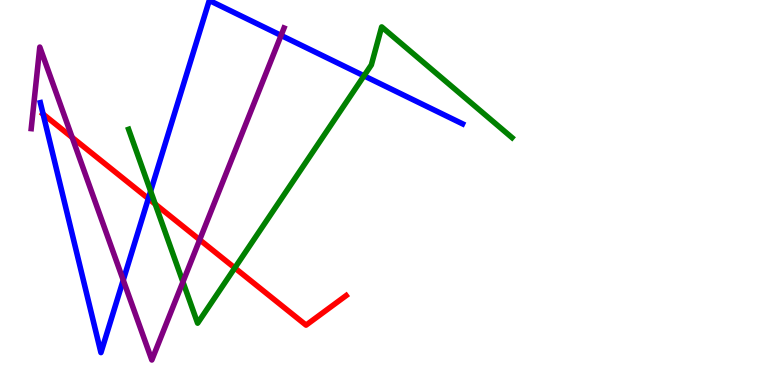[{'lines': ['blue', 'red'], 'intersections': [{'x': 0.556, 'y': 7.04}, {'x': 1.91, 'y': 4.84}]}, {'lines': ['green', 'red'], 'intersections': [{'x': 2.0, 'y': 4.7}, {'x': 3.03, 'y': 3.04}]}, {'lines': ['purple', 'red'], 'intersections': [{'x': 0.931, 'y': 6.43}, {'x': 2.58, 'y': 3.77}]}, {'lines': ['blue', 'green'], 'intersections': [{'x': 1.94, 'y': 5.03}, {'x': 4.7, 'y': 8.03}]}, {'lines': ['blue', 'purple'], 'intersections': [{'x': 1.59, 'y': 2.72}, {'x': 3.63, 'y': 9.08}]}, {'lines': ['green', 'purple'], 'intersections': [{'x': 2.36, 'y': 2.68}]}]